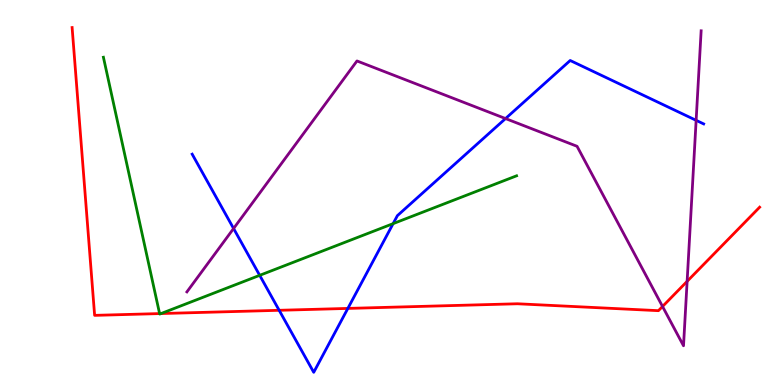[{'lines': ['blue', 'red'], 'intersections': [{'x': 3.6, 'y': 1.94}, {'x': 4.49, 'y': 1.99}]}, {'lines': ['green', 'red'], 'intersections': [{'x': 2.06, 'y': 1.86}, {'x': 2.08, 'y': 1.86}]}, {'lines': ['purple', 'red'], 'intersections': [{'x': 8.55, 'y': 2.04}, {'x': 8.87, 'y': 2.69}]}, {'lines': ['blue', 'green'], 'intersections': [{'x': 3.35, 'y': 2.85}, {'x': 5.07, 'y': 4.19}]}, {'lines': ['blue', 'purple'], 'intersections': [{'x': 3.01, 'y': 4.06}, {'x': 6.52, 'y': 6.92}, {'x': 8.98, 'y': 6.87}]}, {'lines': ['green', 'purple'], 'intersections': []}]